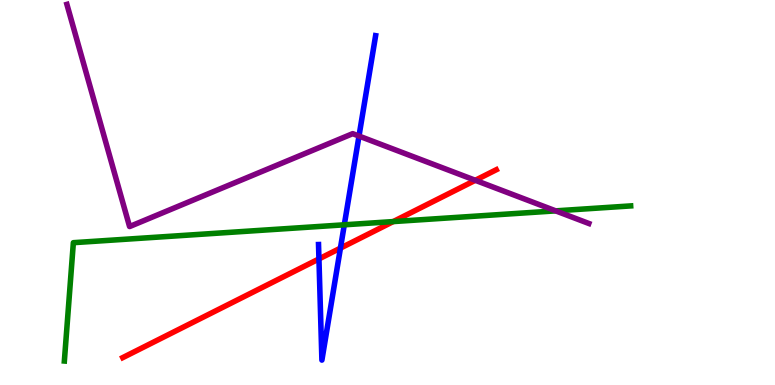[{'lines': ['blue', 'red'], 'intersections': [{'x': 4.12, 'y': 3.27}, {'x': 4.39, 'y': 3.56}]}, {'lines': ['green', 'red'], 'intersections': [{'x': 5.07, 'y': 4.24}]}, {'lines': ['purple', 'red'], 'intersections': [{'x': 6.13, 'y': 5.32}]}, {'lines': ['blue', 'green'], 'intersections': [{'x': 4.44, 'y': 4.16}]}, {'lines': ['blue', 'purple'], 'intersections': [{'x': 4.63, 'y': 6.47}]}, {'lines': ['green', 'purple'], 'intersections': [{'x': 7.17, 'y': 4.52}]}]